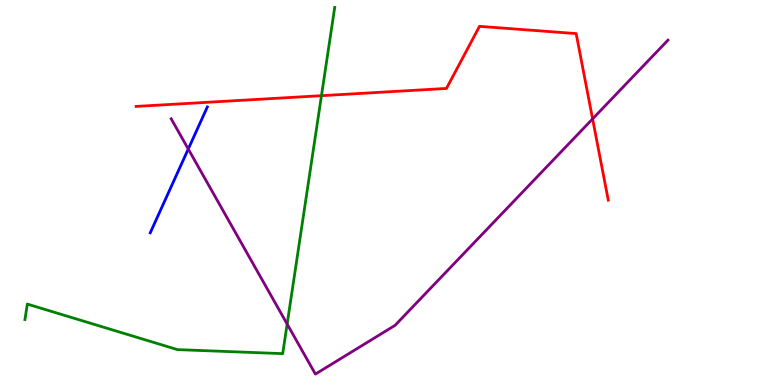[{'lines': ['blue', 'red'], 'intersections': []}, {'lines': ['green', 'red'], 'intersections': [{'x': 4.15, 'y': 7.51}]}, {'lines': ['purple', 'red'], 'intersections': [{'x': 7.65, 'y': 6.91}]}, {'lines': ['blue', 'green'], 'intersections': []}, {'lines': ['blue', 'purple'], 'intersections': [{'x': 2.43, 'y': 6.13}]}, {'lines': ['green', 'purple'], 'intersections': [{'x': 3.71, 'y': 1.58}]}]